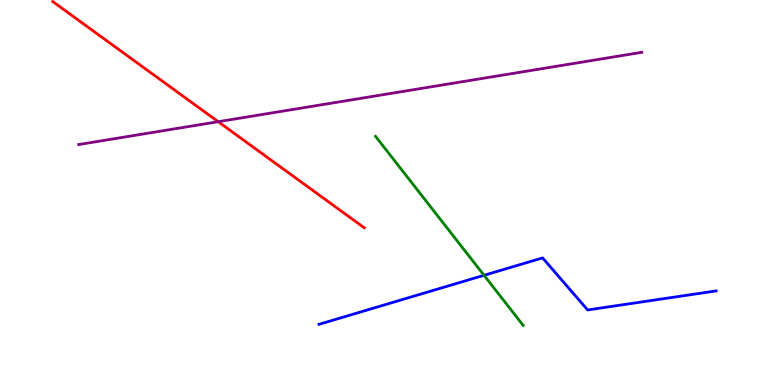[{'lines': ['blue', 'red'], 'intersections': []}, {'lines': ['green', 'red'], 'intersections': []}, {'lines': ['purple', 'red'], 'intersections': [{'x': 2.82, 'y': 6.84}]}, {'lines': ['blue', 'green'], 'intersections': [{'x': 6.25, 'y': 2.85}]}, {'lines': ['blue', 'purple'], 'intersections': []}, {'lines': ['green', 'purple'], 'intersections': []}]